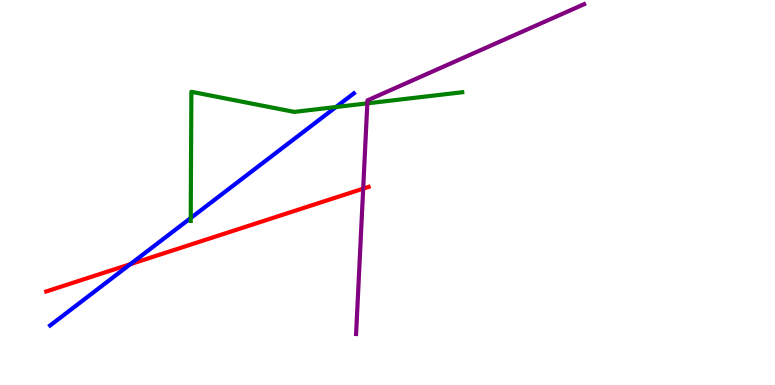[{'lines': ['blue', 'red'], 'intersections': [{'x': 1.68, 'y': 3.14}]}, {'lines': ['green', 'red'], 'intersections': []}, {'lines': ['purple', 'red'], 'intersections': [{'x': 4.69, 'y': 5.1}]}, {'lines': ['blue', 'green'], 'intersections': [{'x': 2.46, 'y': 4.34}, {'x': 4.34, 'y': 7.22}]}, {'lines': ['blue', 'purple'], 'intersections': []}, {'lines': ['green', 'purple'], 'intersections': [{'x': 4.74, 'y': 7.32}]}]